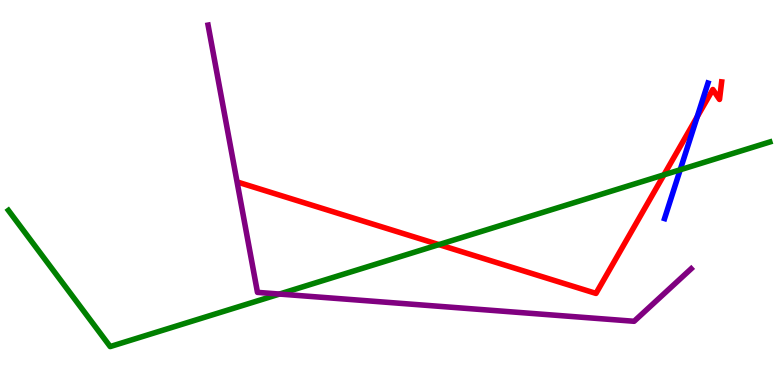[{'lines': ['blue', 'red'], 'intersections': [{'x': 9.0, 'y': 6.97}]}, {'lines': ['green', 'red'], 'intersections': [{'x': 5.66, 'y': 3.65}, {'x': 8.57, 'y': 5.46}]}, {'lines': ['purple', 'red'], 'intersections': []}, {'lines': ['blue', 'green'], 'intersections': [{'x': 8.78, 'y': 5.59}]}, {'lines': ['blue', 'purple'], 'intersections': []}, {'lines': ['green', 'purple'], 'intersections': [{'x': 3.61, 'y': 2.36}]}]